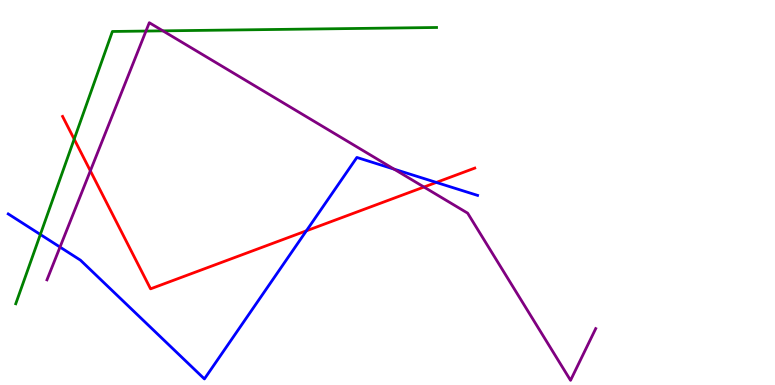[{'lines': ['blue', 'red'], 'intersections': [{'x': 3.95, 'y': 4.0}, {'x': 5.63, 'y': 5.26}]}, {'lines': ['green', 'red'], 'intersections': [{'x': 0.957, 'y': 6.39}]}, {'lines': ['purple', 'red'], 'intersections': [{'x': 1.17, 'y': 5.56}, {'x': 5.47, 'y': 5.14}]}, {'lines': ['blue', 'green'], 'intersections': [{'x': 0.521, 'y': 3.91}]}, {'lines': ['blue', 'purple'], 'intersections': [{'x': 0.774, 'y': 3.58}, {'x': 5.08, 'y': 5.61}]}, {'lines': ['green', 'purple'], 'intersections': [{'x': 1.88, 'y': 9.19}, {'x': 2.1, 'y': 9.2}]}]